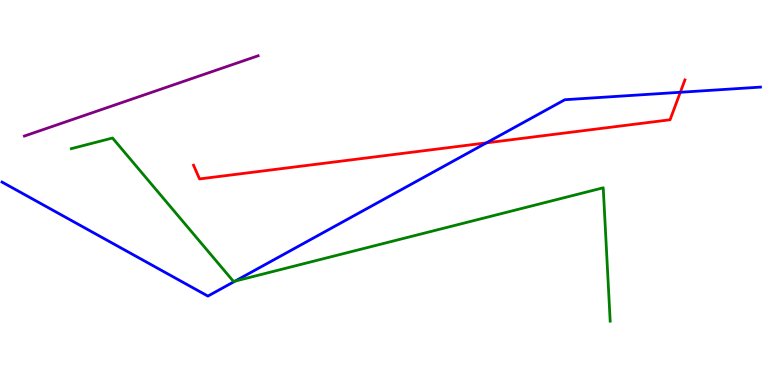[{'lines': ['blue', 'red'], 'intersections': [{'x': 6.28, 'y': 6.29}, {'x': 8.78, 'y': 7.6}]}, {'lines': ['green', 'red'], 'intersections': []}, {'lines': ['purple', 'red'], 'intersections': []}, {'lines': ['blue', 'green'], 'intersections': [{'x': 3.03, 'y': 2.7}]}, {'lines': ['blue', 'purple'], 'intersections': []}, {'lines': ['green', 'purple'], 'intersections': []}]